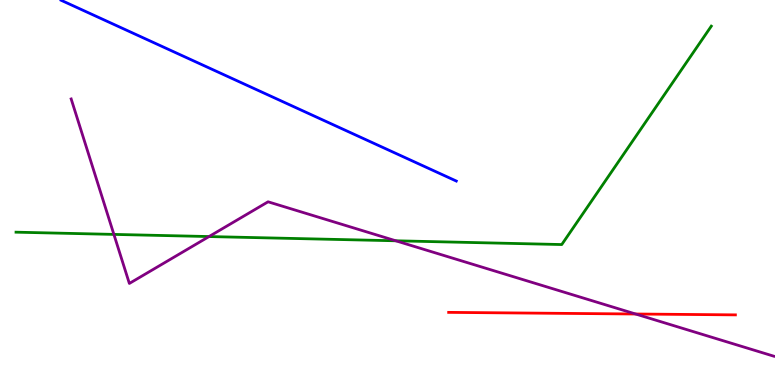[{'lines': ['blue', 'red'], 'intersections': []}, {'lines': ['green', 'red'], 'intersections': []}, {'lines': ['purple', 'red'], 'intersections': [{'x': 8.2, 'y': 1.84}]}, {'lines': ['blue', 'green'], 'intersections': []}, {'lines': ['blue', 'purple'], 'intersections': []}, {'lines': ['green', 'purple'], 'intersections': [{'x': 1.47, 'y': 3.91}, {'x': 2.7, 'y': 3.86}, {'x': 5.11, 'y': 3.75}]}]